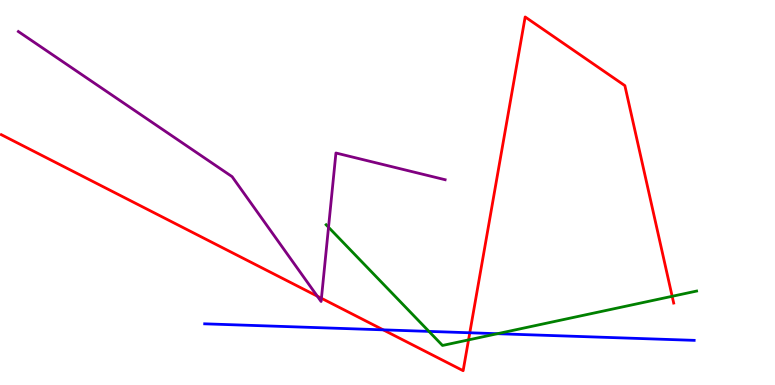[{'lines': ['blue', 'red'], 'intersections': [{'x': 4.94, 'y': 1.43}, {'x': 6.06, 'y': 1.36}]}, {'lines': ['green', 'red'], 'intersections': [{'x': 6.05, 'y': 1.17}, {'x': 8.67, 'y': 2.3}]}, {'lines': ['purple', 'red'], 'intersections': [{'x': 4.09, 'y': 2.31}, {'x': 4.15, 'y': 2.25}]}, {'lines': ['blue', 'green'], 'intersections': [{'x': 5.53, 'y': 1.39}, {'x': 6.42, 'y': 1.33}]}, {'lines': ['blue', 'purple'], 'intersections': []}, {'lines': ['green', 'purple'], 'intersections': [{'x': 4.24, 'y': 4.1}]}]